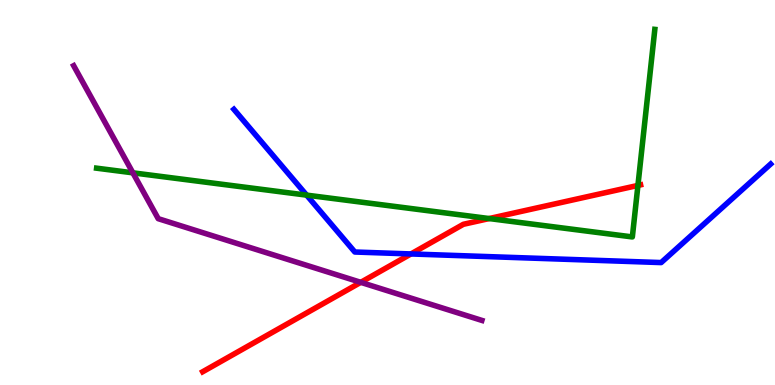[{'lines': ['blue', 'red'], 'intersections': [{'x': 5.3, 'y': 3.4}]}, {'lines': ['green', 'red'], 'intersections': [{'x': 6.31, 'y': 4.32}, {'x': 8.23, 'y': 5.18}]}, {'lines': ['purple', 'red'], 'intersections': [{'x': 4.66, 'y': 2.67}]}, {'lines': ['blue', 'green'], 'intersections': [{'x': 3.96, 'y': 4.93}]}, {'lines': ['blue', 'purple'], 'intersections': []}, {'lines': ['green', 'purple'], 'intersections': [{'x': 1.71, 'y': 5.51}]}]